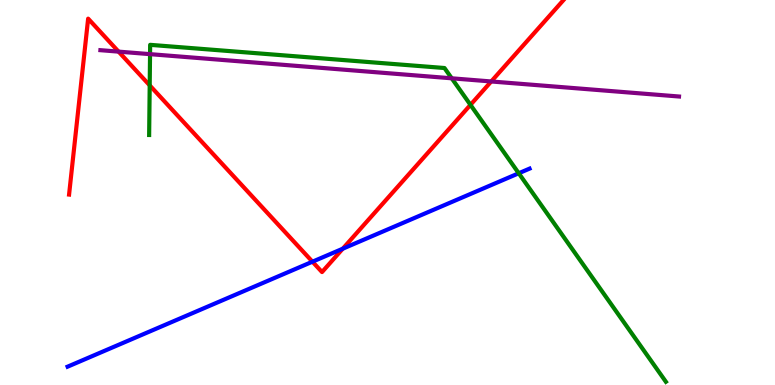[{'lines': ['blue', 'red'], 'intersections': [{'x': 4.03, 'y': 3.2}, {'x': 4.42, 'y': 3.54}]}, {'lines': ['green', 'red'], 'intersections': [{'x': 1.93, 'y': 7.78}, {'x': 6.07, 'y': 7.28}]}, {'lines': ['purple', 'red'], 'intersections': [{'x': 1.53, 'y': 8.66}, {'x': 6.34, 'y': 7.88}]}, {'lines': ['blue', 'green'], 'intersections': [{'x': 6.69, 'y': 5.5}]}, {'lines': ['blue', 'purple'], 'intersections': []}, {'lines': ['green', 'purple'], 'intersections': [{'x': 1.94, 'y': 8.59}, {'x': 5.83, 'y': 7.97}]}]